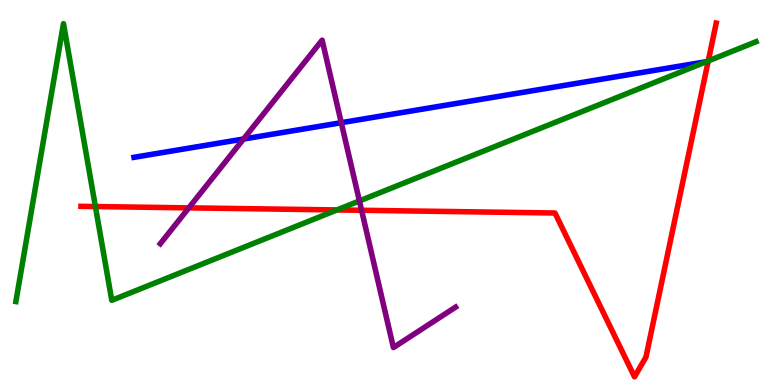[{'lines': ['blue', 'red'], 'intersections': []}, {'lines': ['green', 'red'], 'intersections': [{'x': 1.23, 'y': 4.64}, {'x': 4.35, 'y': 4.55}, {'x': 9.14, 'y': 8.42}]}, {'lines': ['purple', 'red'], 'intersections': [{'x': 2.44, 'y': 4.6}, {'x': 4.67, 'y': 4.54}]}, {'lines': ['blue', 'green'], 'intersections': [{'x': 9.11, 'y': 8.4}]}, {'lines': ['blue', 'purple'], 'intersections': [{'x': 3.14, 'y': 6.39}, {'x': 4.4, 'y': 6.81}]}, {'lines': ['green', 'purple'], 'intersections': [{'x': 4.64, 'y': 4.78}]}]